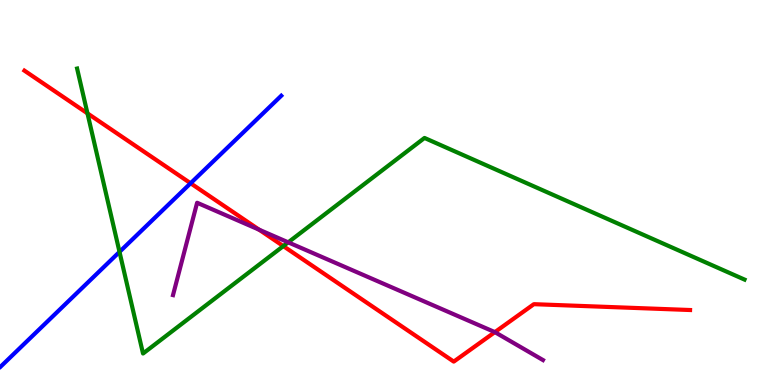[{'lines': ['blue', 'red'], 'intersections': [{'x': 2.46, 'y': 5.24}]}, {'lines': ['green', 'red'], 'intersections': [{'x': 1.13, 'y': 7.06}, {'x': 3.66, 'y': 3.61}]}, {'lines': ['purple', 'red'], 'intersections': [{'x': 3.34, 'y': 4.03}, {'x': 6.39, 'y': 1.37}]}, {'lines': ['blue', 'green'], 'intersections': [{'x': 1.54, 'y': 3.46}]}, {'lines': ['blue', 'purple'], 'intersections': []}, {'lines': ['green', 'purple'], 'intersections': [{'x': 3.72, 'y': 3.71}]}]